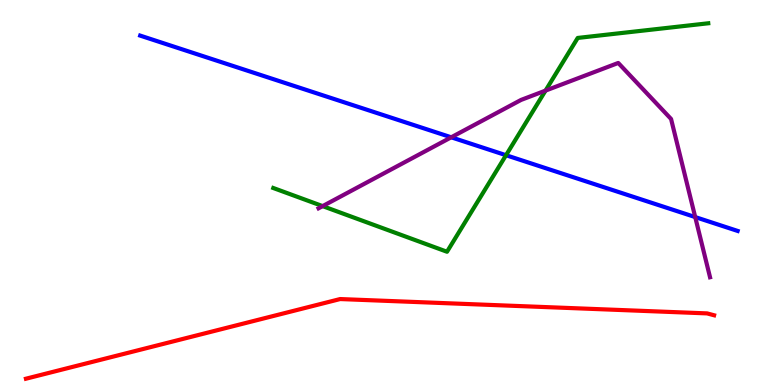[{'lines': ['blue', 'red'], 'intersections': []}, {'lines': ['green', 'red'], 'intersections': []}, {'lines': ['purple', 'red'], 'intersections': []}, {'lines': ['blue', 'green'], 'intersections': [{'x': 6.53, 'y': 5.97}]}, {'lines': ['blue', 'purple'], 'intersections': [{'x': 5.82, 'y': 6.43}, {'x': 8.97, 'y': 4.36}]}, {'lines': ['green', 'purple'], 'intersections': [{'x': 4.16, 'y': 4.65}, {'x': 7.04, 'y': 7.65}]}]